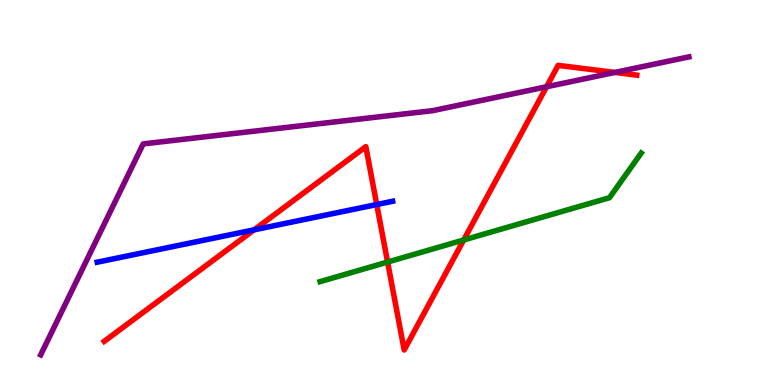[{'lines': ['blue', 'red'], 'intersections': [{'x': 3.28, 'y': 4.03}, {'x': 4.86, 'y': 4.69}]}, {'lines': ['green', 'red'], 'intersections': [{'x': 5.0, 'y': 3.19}, {'x': 5.98, 'y': 3.77}]}, {'lines': ['purple', 'red'], 'intersections': [{'x': 7.05, 'y': 7.75}, {'x': 7.93, 'y': 8.12}]}, {'lines': ['blue', 'green'], 'intersections': []}, {'lines': ['blue', 'purple'], 'intersections': []}, {'lines': ['green', 'purple'], 'intersections': []}]